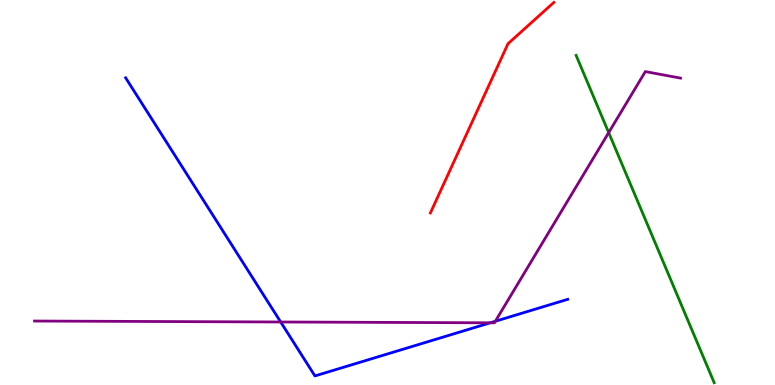[{'lines': ['blue', 'red'], 'intersections': []}, {'lines': ['green', 'red'], 'intersections': []}, {'lines': ['purple', 'red'], 'intersections': []}, {'lines': ['blue', 'green'], 'intersections': []}, {'lines': ['blue', 'purple'], 'intersections': [{'x': 3.62, 'y': 1.64}, {'x': 6.33, 'y': 1.62}, {'x': 6.39, 'y': 1.66}]}, {'lines': ['green', 'purple'], 'intersections': [{'x': 7.85, 'y': 6.56}]}]